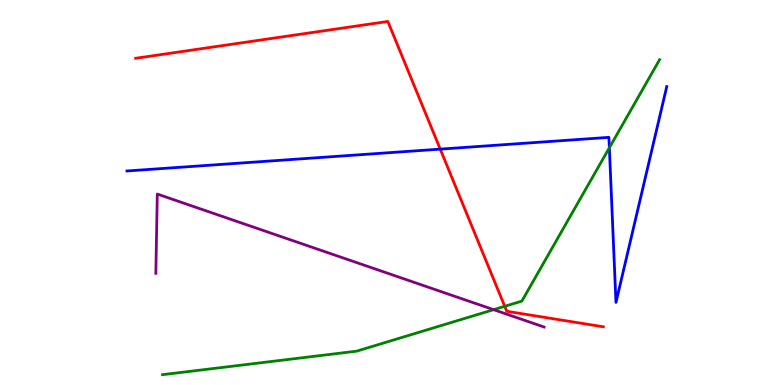[{'lines': ['blue', 'red'], 'intersections': [{'x': 5.68, 'y': 6.13}]}, {'lines': ['green', 'red'], 'intersections': [{'x': 6.51, 'y': 2.04}]}, {'lines': ['purple', 'red'], 'intersections': []}, {'lines': ['blue', 'green'], 'intersections': [{'x': 7.86, 'y': 6.16}]}, {'lines': ['blue', 'purple'], 'intersections': []}, {'lines': ['green', 'purple'], 'intersections': [{'x': 6.37, 'y': 1.96}]}]